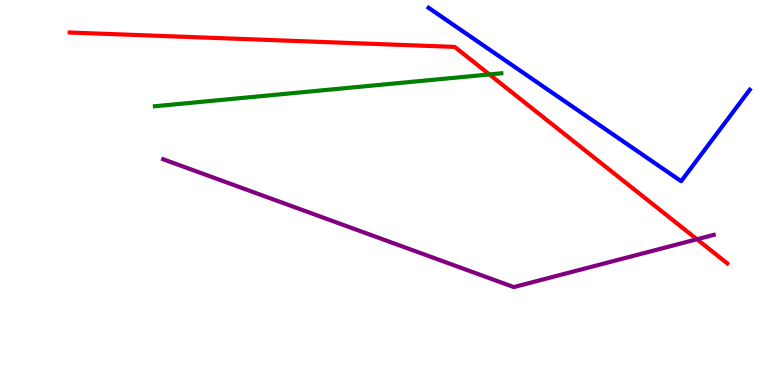[{'lines': ['blue', 'red'], 'intersections': []}, {'lines': ['green', 'red'], 'intersections': [{'x': 6.31, 'y': 8.07}]}, {'lines': ['purple', 'red'], 'intersections': [{'x': 8.99, 'y': 3.79}]}, {'lines': ['blue', 'green'], 'intersections': []}, {'lines': ['blue', 'purple'], 'intersections': []}, {'lines': ['green', 'purple'], 'intersections': []}]